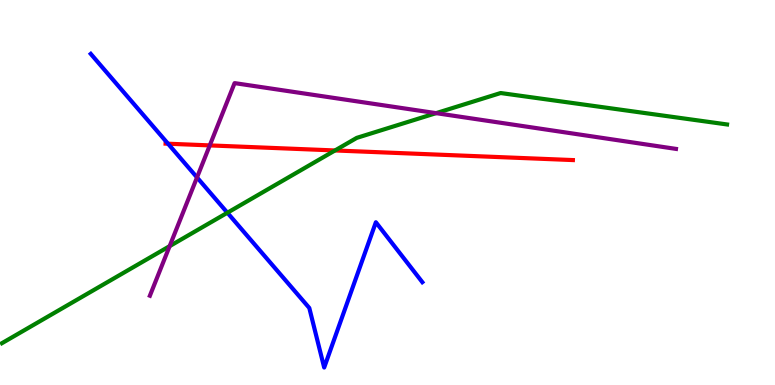[{'lines': ['blue', 'red'], 'intersections': [{'x': 2.17, 'y': 6.27}]}, {'lines': ['green', 'red'], 'intersections': [{'x': 4.32, 'y': 6.09}]}, {'lines': ['purple', 'red'], 'intersections': [{'x': 2.71, 'y': 6.22}]}, {'lines': ['blue', 'green'], 'intersections': [{'x': 2.93, 'y': 4.47}]}, {'lines': ['blue', 'purple'], 'intersections': [{'x': 2.54, 'y': 5.39}]}, {'lines': ['green', 'purple'], 'intersections': [{'x': 2.19, 'y': 3.61}, {'x': 5.63, 'y': 7.06}]}]